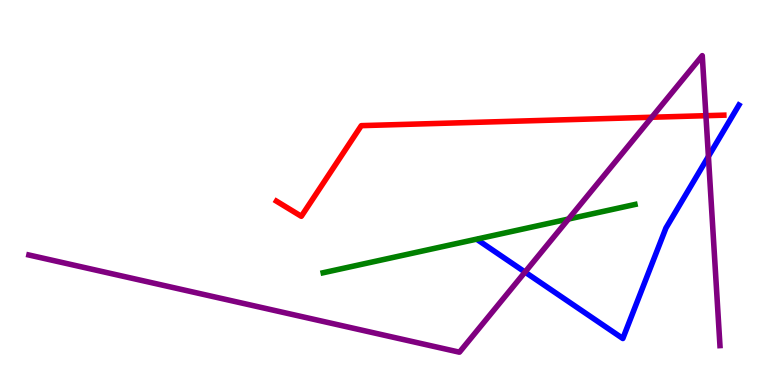[{'lines': ['blue', 'red'], 'intersections': []}, {'lines': ['green', 'red'], 'intersections': []}, {'lines': ['purple', 'red'], 'intersections': [{'x': 8.41, 'y': 6.95}, {'x': 9.11, 'y': 7.0}]}, {'lines': ['blue', 'green'], 'intersections': []}, {'lines': ['blue', 'purple'], 'intersections': [{'x': 6.77, 'y': 2.93}, {'x': 9.14, 'y': 5.94}]}, {'lines': ['green', 'purple'], 'intersections': [{'x': 7.34, 'y': 4.31}]}]